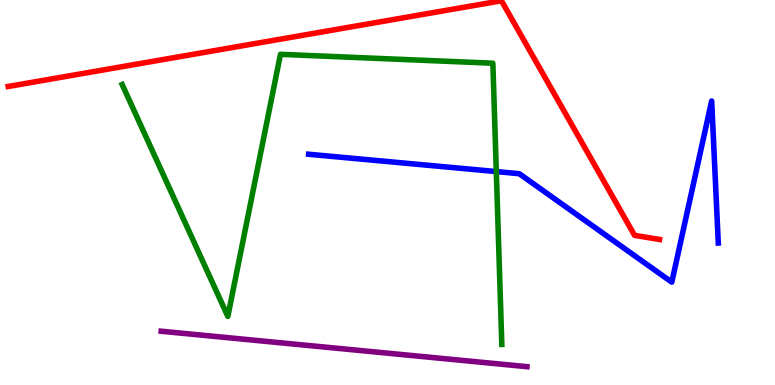[{'lines': ['blue', 'red'], 'intersections': []}, {'lines': ['green', 'red'], 'intersections': []}, {'lines': ['purple', 'red'], 'intersections': []}, {'lines': ['blue', 'green'], 'intersections': [{'x': 6.4, 'y': 5.54}]}, {'lines': ['blue', 'purple'], 'intersections': []}, {'lines': ['green', 'purple'], 'intersections': []}]